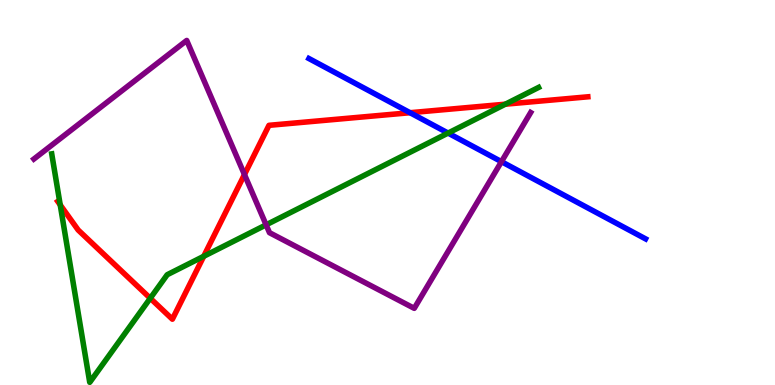[{'lines': ['blue', 'red'], 'intersections': [{'x': 5.29, 'y': 7.07}]}, {'lines': ['green', 'red'], 'intersections': [{'x': 0.777, 'y': 4.68}, {'x': 1.94, 'y': 2.25}, {'x': 2.63, 'y': 3.34}, {'x': 6.52, 'y': 7.29}]}, {'lines': ['purple', 'red'], 'intersections': [{'x': 3.15, 'y': 5.47}]}, {'lines': ['blue', 'green'], 'intersections': [{'x': 5.78, 'y': 6.54}]}, {'lines': ['blue', 'purple'], 'intersections': [{'x': 6.47, 'y': 5.8}]}, {'lines': ['green', 'purple'], 'intersections': [{'x': 3.43, 'y': 4.16}]}]